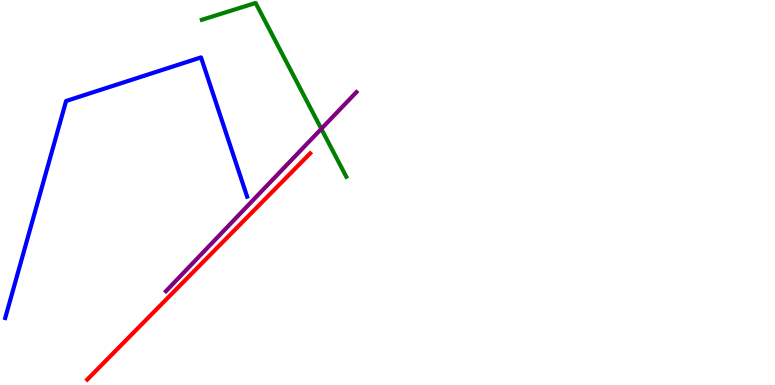[{'lines': ['blue', 'red'], 'intersections': []}, {'lines': ['green', 'red'], 'intersections': []}, {'lines': ['purple', 'red'], 'intersections': []}, {'lines': ['blue', 'green'], 'intersections': []}, {'lines': ['blue', 'purple'], 'intersections': []}, {'lines': ['green', 'purple'], 'intersections': [{'x': 4.15, 'y': 6.65}]}]